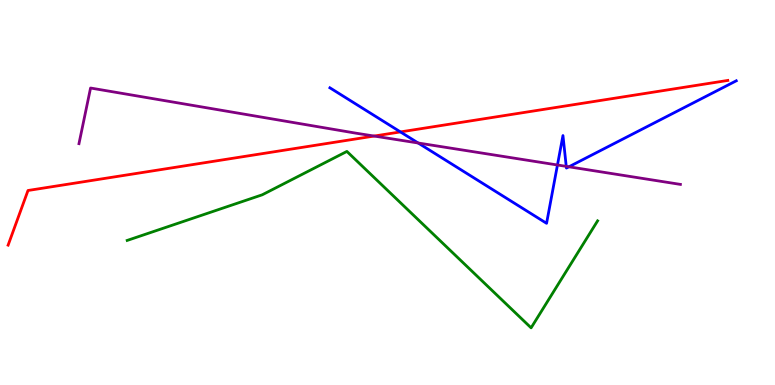[{'lines': ['blue', 'red'], 'intersections': [{'x': 5.17, 'y': 6.57}]}, {'lines': ['green', 'red'], 'intersections': []}, {'lines': ['purple', 'red'], 'intersections': [{'x': 4.83, 'y': 6.47}]}, {'lines': ['blue', 'green'], 'intersections': []}, {'lines': ['blue', 'purple'], 'intersections': [{'x': 5.4, 'y': 6.29}, {'x': 7.19, 'y': 5.71}, {'x': 7.31, 'y': 5.68}, {'x': 7.34, 'y': 5.67}]}, {'lines': ['green', 'purple'], 'intersections': []}]